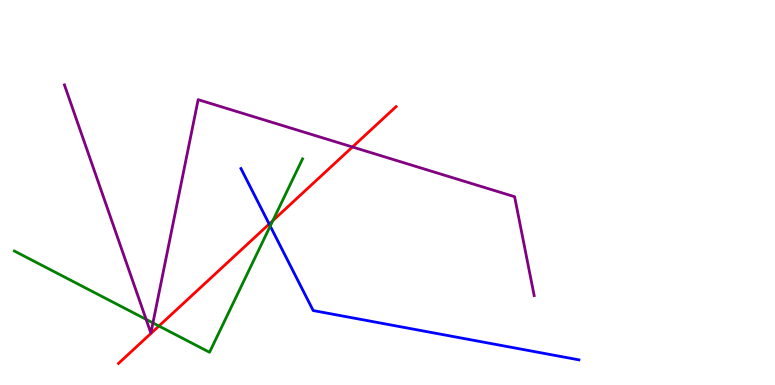[{'lines': ['blue', 'red'], 'intersections': [{'x': 3.47, 'y': 4.18}]}, {'lines': ['green', 'red'], 'intersections': [{'x': 2.05, 'y': 1.53}, {'x': 3.52, 'y': 4.27}]}, {'lines': ['purple', 'red'], 'intersections': [{'x': 4.55, 'y': 6.18}]}, {'lines': ['blue', 'green'], 'intersections': [{'x': 3.49, 'y': 4.13}]}, {'lines': ['blue', 'purple'], 'intersections': []}, {'lines': ['green', 'purple'], 'intersections': [{'x': 1.89, 'y': 1.7}, {'x': 1.97, 'y': 1.61}]}]